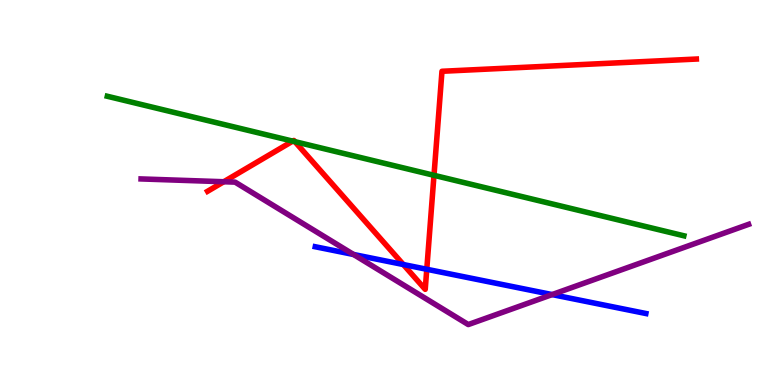[{'lines': ['blue', 'red'], 'intersections': [{'x': 5.2, 'y': 3.13}, {'x': 5.51, 'y': 3.01}]}, {'lines': ['green', 'red'], 'intersections': [{'x': 3.78, 'y': 6.33}, {'x': 3.81, 'y': 6.32}, {'x': 5.6, 'y': 5.45}]}, {'lines': ['purple', 'red'], 'intersections': [{'x': 2.89, 'y': 5.28}]}, {'lines': ['blue', 'green'], 'intersections': []}, {'lines': ['blue', 'purple'], 'intersections': [{'x': 4.56, 'y': 3.39}, {'x': 7.12, 'y': 2.35}]}, {'lines': ['green', 'purple'], 'intersections': []}]